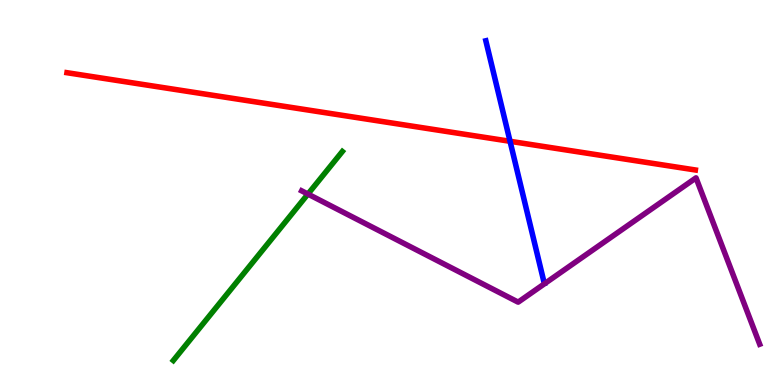[{'lines': ['blue', 'red'], 'intersections': [{'x': 6.58, 'y': 6.33}]}, {'lines': ['green', 'red'], 'intersections': []}, {'lines': ['purple', 'red'], 'intersections': []}, {'lines': ['blue', 'green'], 'intersections': []}, {'lines': ['blue', 'purple'], 'intersections': []}, {'lines': ['green', 'purple'], 'intersections': [{'x': 3.97, 'y': 4.96}]}]